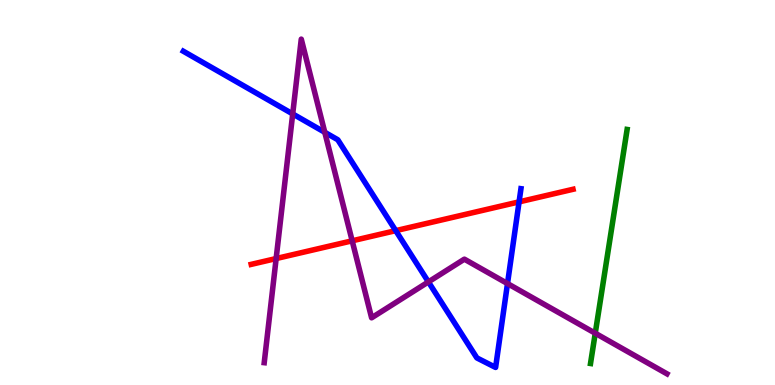[{'lines': ['blue', 'red'], 'intersections': [{'x': 5.11, 'y': 4.01}, {'x': 6.7, 'y': 4.76}]}, {'lines': ['green', 'red'], 'intersections': []}, {'lines': ['purple', 'red'], 'intersections': [{'x': 3.56, 'y': 3.28}, {'x': 4.54, 'y': 3.75}]}, {'lines': ['blue', 'green'], 'intersections': []}, {'lines': ['blue', 'purple'], 'intersections': [{'x': 3.78, 'y': 7.04}, {'x': 4.19, 'y': 6.56}, {'x': 5.53, 'y': 2.68}, {'x': 6.55, 'y': 2.63}]}, {'lines': ['green', 'purple'], 'intersections': [{'x': 7.68, 'y': 1.34}]}]